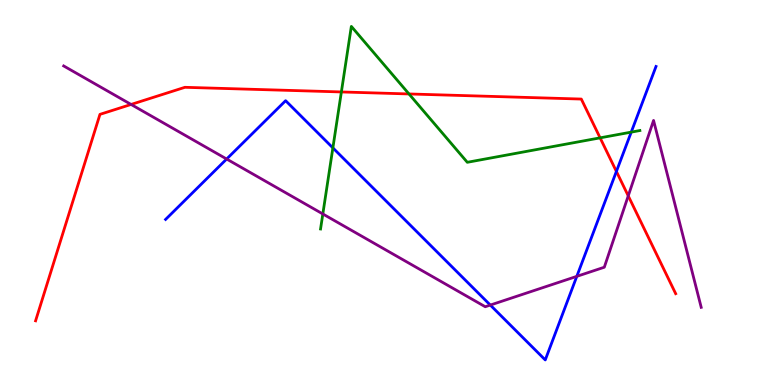[{'lines': ['blue', 'red'], 'intersections': [{'x': 7.95, 'y': 5.55}]}, {'lines': ['green', 'red'], 'intersections': [{'x': 4.4, 'y': 7.61}, {'x': 5.28, 'y': 7.56}, {'x': 7.74, 'y': 6.42}]}, {'lines': ['purple', 'red'], 'intersections': [{'x': 1.69, 'y': 7.29}, {'x': 8.11, 'y': 4.91}]}, {'lines': ['blue', 'green'], 'intersections': [{'x': 4.3, 'y': 6.16}, {'x': 8.15, 'y': 6.57}]}, {'lines': ['blue', 'purple'], 'intersections': [{'x': 2.92, 'y': 5.87}, {'x': 6.33, 'y': 2.08}, {'x': 7.44, 'y': 2.82}]}, {'lines': ['green', 'purple'], 'intersections': [{'x': 4.17, 'y': 4.44}]}]